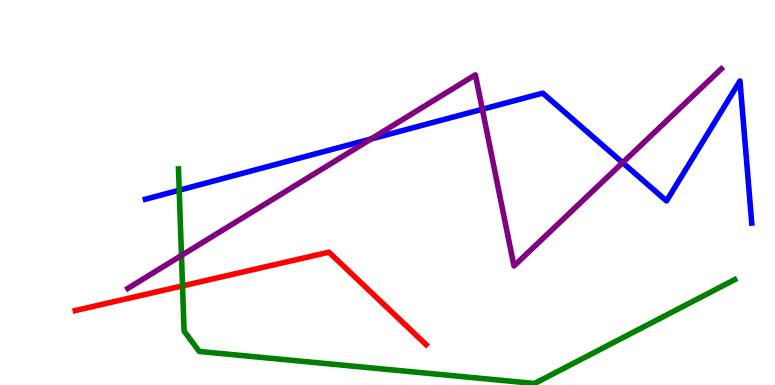[{'lines': ['blue', 'red'], 'intersections': []}, {'lines': ['green', 'red'], 'intersections': [{'x': 2.36, 'y': 2.57}]}, {'lines': ['purple', 'red'], 'intersections': []}, {'lines': ['blue', 'green'], 'intersections': [{'x': 2.31, 'y': 5.06}]}, {'lines': ['blue', 'purple'], 'intersections': [{'x': 4.79, 'y': 6.39}, {'x': 6.22, 'y': 7.16}, {'x': 8.03, 'y': 5.77}]}, {'lines': ['green', 'purple'], 'intersections': [{'x': 2.34, 'y': 3.36}]}]